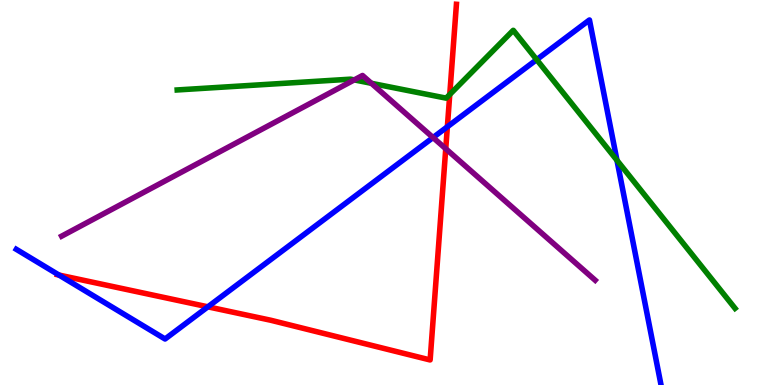[{'lines': ['blue', 'red'], 'intersections': [{'x': 0.761, 'y': 2.86}, {'x': 2.68, 'y': 2.03}, {'x': 5.77, 'y': 6.71}]}, {'lines': ['green', 'red'], 'intersections': [{'x': 5.8, 'y': 7.55}]}, {'lines': ['purple', 'red'], 'intersections': [{'x': 5.75, 'y': 6.14}]}, {'lines': ['blue', 'green'], 'intersections': [{'x': 6.92, 'y': 8.45}, {'x': 7.96, 'y': 5.84}]}, {'lines': ['blue', 'purple'], 'intersections': [{'x': 5.59, 'y': 6.43}]}, {'lines': ['green', 'purple'], 'intersections': [{'x': 4.57, 'y': 7.92}, {'x': 4.79, 'y': 7.84}]}]